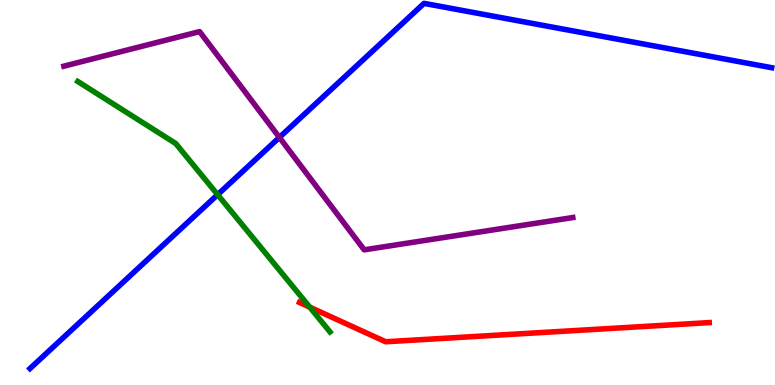[{'lines': ['blue', 'red'], 'intersections': []}, {'lines': ['green', 'red'], 'intersections': [{'x': 4.0, 'y': 2.02}]}, {'lines': ['purple', 'red'], 'intersections': []}, {'lines': ['blue', 'green'], 'intersections': [{'x': 2.81, 'y': 4.94}]}, {'lines': ['blue', 'purple'], 'intersections': [{'x': 3.61, 'y': 6.43}]}, {'lines': ['green', 'purple'], 'intersections': []}]